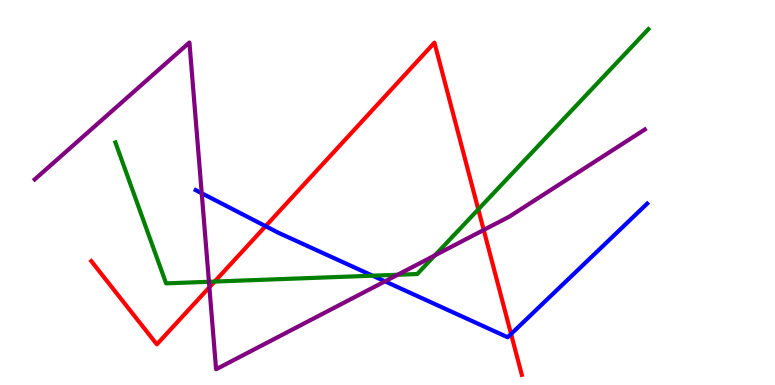[{'lines': ['blue', 'red'], 'intersections': [{'x': 3.43, 'y': 4.13}, {'x': 6.59, 'y': 1.33}]}, {'lines': ['green', 'red'], 'intersections': [{'x': 2.77, 'y': 2.69}, {'x': 6.17, 'y': 4.56}]}, {'lines': ['purple', 'red'], 'intersections': [{'x': 2.7, 'y': 2.54}, {'x': 6.24, 'y': 4.03}]}, {'lines': ['blue', 'green'], 'intersections': [{'x': 4.81, 'y': 2.84}]}, {'lines': ['blue', 'purple'], 'intersections': [{'x': 2.6, 'y': 4.98}, {'x': 4.97, 'y': 2.69}]}, {'lines': ['green', 'purple'], 'intersections': [{'x': 2.7, 'y': 2.68}, {'x': 5.13, 'y': 2.86}, {'x': 5.61, 'y': 3.37}]}]